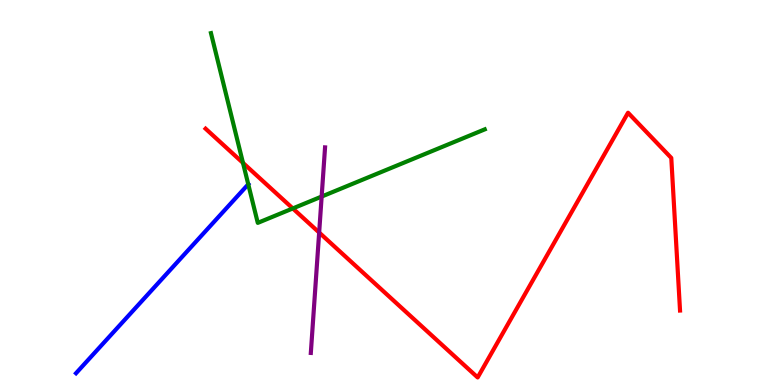[{'lines': ['blue', 'red'], 'intersections': []}, {'lines': ['green', 'red'], 'intersections': [{'x': 3.14, 'y': 5.77}, {'x': 3.78, 'y': 4.59}]}, {'lines': ['purple', 'red'], 'intersections': [{'x': 4.12, 'y': 3.96}]}, {'lines': ['blue', 'green'], 'intersections': [{'x': 3.2, 'y': 5.21}]}, {'lines': ['blue', 'purple'], 'intersections': []}, {'lines': ['green', 'purple'], 'intersections': [{'x': 4.15, 'y': 4.89}]}]